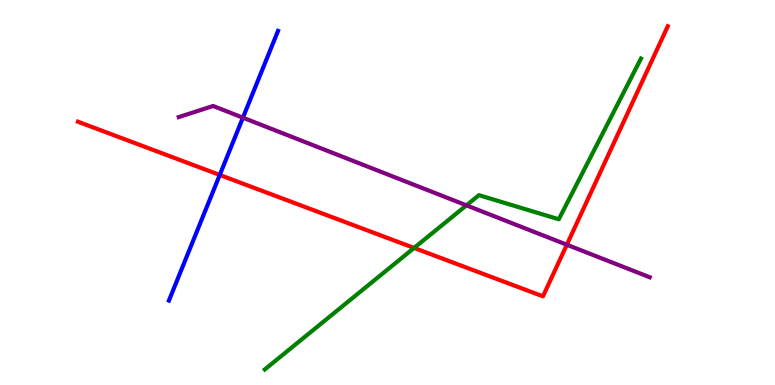[{'lines': ['blue', 'red'], 'intersections': [{'x': 2.84, 'y': 5.46}]}, {'lines': ['green', 'red'], 'intersections': [{'x': 5.34, 'y': 3.56}]}, {'lines': ['purple', 'red'], 'intersections': [{'x': 7.31, 'y': 3.64}]}, {'lines': ['blue', 'green'], 'intersections': []}, {'lines': ['blue', 'purple'], 'intersections': [{'x': 3.13, 'y': 6.94}]}, {'lines': ['green', 'purple'], 'intersections': [{'x': 6.02, 'y': 4.67}]}]